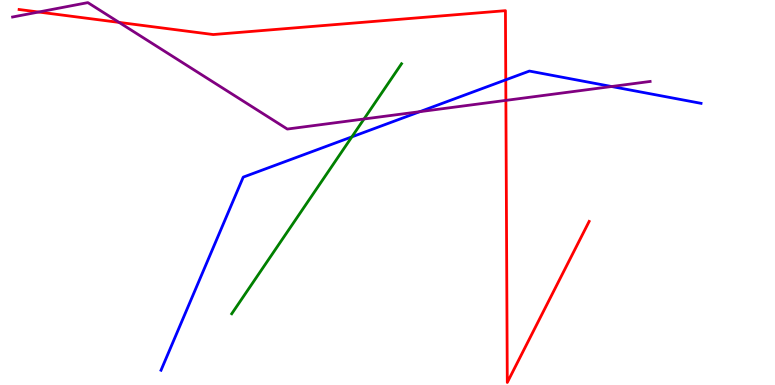[{'lines': ['blue', 'red'], 'intersections': [{'x': 6.53, 'y': 7.93}]}, {'lines': ['green', 'red'], 'intersections': []}, {'lines': ['purple', 'red'], 'intersections': [{'x': 0.498, 'y': 9.69}, {'x': 1.54, 'y': 9.42}, {'x': 6.53, 'y': 7.39}]}, {'lines': ['blue', 'green'], 'intersections': [{'x': 4.54, 'y': 6.45}]}, {'lines': ['blue', 'purple'], 'intersections': [{'x': 5.42, 'y': 7.1}, {'x': 7.89, 'y': 7.75}]}, {'lines': ['green', 'purple'], 'intersections': [{'x': 4.7, 'y': 6.91}]}]